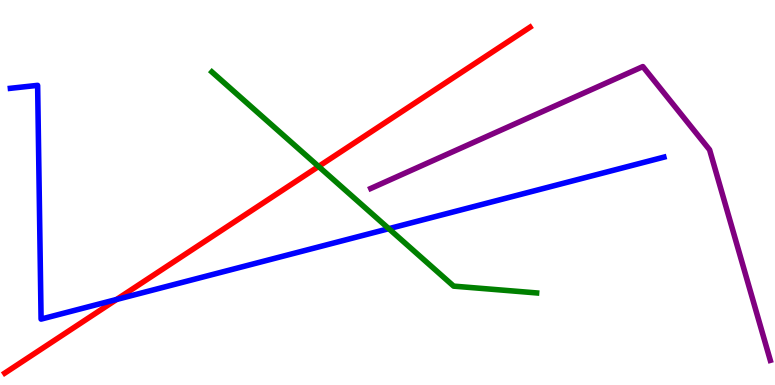[{'lines': ['blue', 'red'], 'intersections': [{'x': 1.5, 'y': 2.22}]}, {'lines': ['green', 'red'], 'intersections': [{'x': 4.11, 'y': 5.68}]}, {'lines': ['purple', 'red'], 'intersections': []}, {'lines': ['blue', 'green'], 'intersections': [{'x': 5.02, 'y': 4.06}]}, {'lines': ['blue', 'purple'], 'intersections': []}, {'lines': ['green', 'purple'], 'intersections': []}]